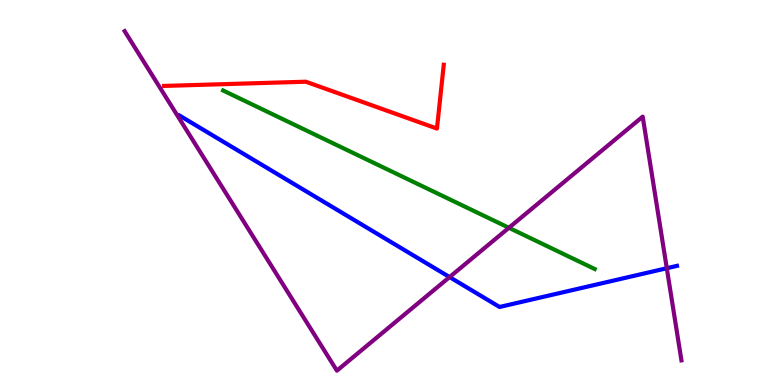[{'lines': ['blue', 'red'], 'intersections': []}, {'lines': ['green', 'red'], 'intersections': []}, {'lines': ['purple', 'red'], 'intersections': []}, {'lines': ['blue', 'green'], 'intersections': []}, {'lines': ['blue', 'purple'], 'intersections': [{'x': 5.8, 'y': 2.8}, {'x': 8.6, 'y': 3.03}]}, {'lines': ['green', 'purple'], 'intersections': [{'x': 6.57, 'y': 4.08}]}]